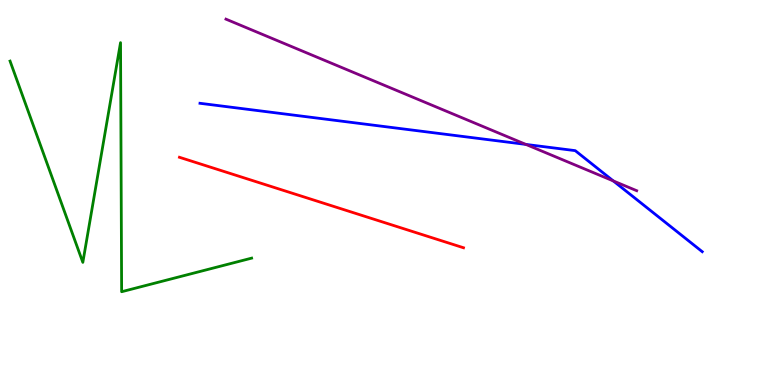[{'lines': ['blue', 'red'], 'intersections': []}, {'lines': ['green', 'red'], 'intersections': []}, {'lines': ['purple', 'red'], 'intersections': []}, {'lines': ['blue', 'green'], 'intersections': []}, {'lines': ['blue', 'purple'], 'intersections': [{'x': 6.79, 'y': 6.25}, {'x': 7.91, 'y': 5.3}]}, {'lines': ['green', 'purple'], 'intersections': []}]